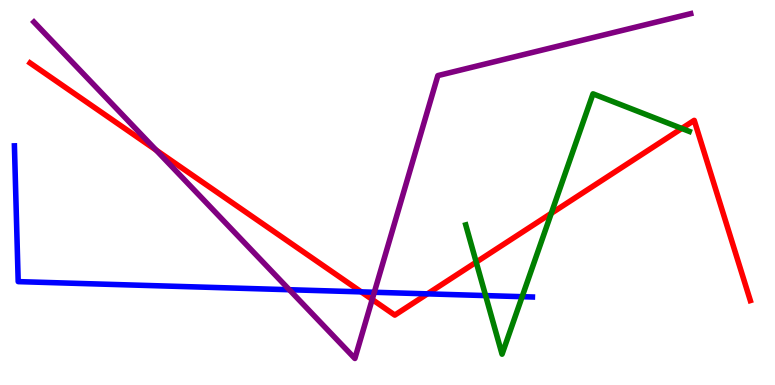[{'lines': ['blue', 'red'], 'intersections': [{'x': 4.66, 'y': 2.42}, {'x': 5.52, 'y': 2.37}]}, {'lines': ['green', 'red'], 'intersections': [{'x': 6.14, 'y': 3.19}, {'x': 7.11, 'y': 4.46}, {'x': 8.8, 'y': 6.66}]}, {'lines': ['purple', 'red'], 'intersections': [{'x': 2.01, 'y': 6.1}, {'x': 4.8, 'y': 2.22}]}, {'lines': ['blue', 'green'], 'intersections': [{'x': 6.27, 'y': 2.32}, {'x': 6.74, 'y': 2.29}]}, {'lines': ['blue', 'purple'], 'intersections': [{'x': 3.73, 'y': 2.47}, {'x': 4.83, 'y': 2.41}]}, {'lines': ['green', 'purple'], 'intersections': []}]